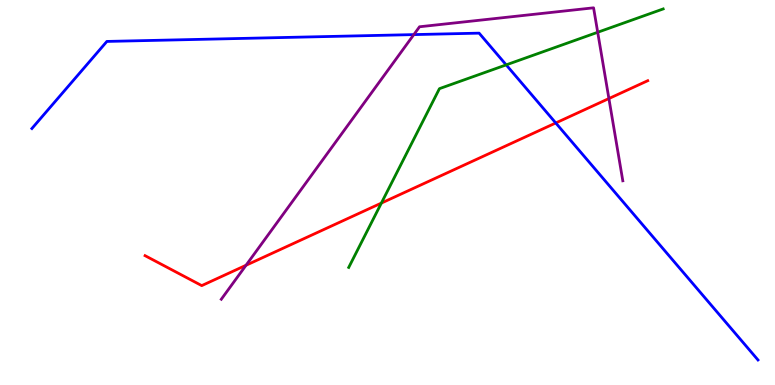[{'lines': ['blue', 'red'], 'intersections': [{'x': 7.17, 'y': 6.81}]}, {'lines': ['green', 'red'], 'intersections': [{'x': 4.92, 'y': 4.73}]}, {'lines': ['purple', 'red'], 'intersections': [{'x': 3.17, 'y': 3.11}, {'x': 7.86, 'y': 7.44}]}, {'lines': ['blue', 'green'], 'intersections': [{'x': 6.53, 'y': 8.31}]}, {'lines': ['blue', 'purple'], 'intersections': [{'x': 5.34, 'y': 9.1}]}, {'lines': ['green', 'purple'], 'intersections': [{'x': 7.71, 'y': 9.16}]}]